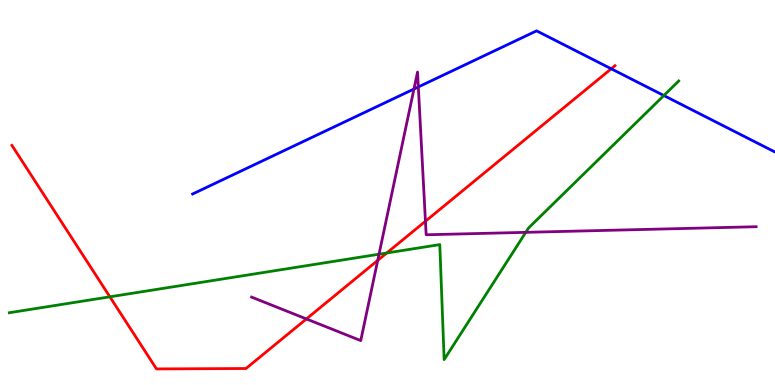[{'lines': ['blue', 'red'], 'intersections': [{'x': 7.89, 'y': 8.21}]}, {'lines': ['green', 'red'], 'intersections': [{'x': 1.42, 'y': 2.29}, {'x': 4.99, 'y': 3.43}]}, {'lines': ['purple', 'red'], 'intersections': [{'x': 3.95, 'y': 1.72}, {'x': 4.87, 'y': 3.24}, {'x': 5.49, 'y': 4.25}]}, {'lines': ['blue', 'green'], 'intersections': [{'x': 8.57, 'y': 7.52}]}, {'lines': ['blue', 'purple'], 'intersections': [{'x': 5.34, 'y': 7.69}, {'x': 5.4, 'y': 7.74}]}, {'lines': ['green', 'purple'], 'intersections': [{'x': 4.89, 'y': 3.4}, {'x': 6.78, 'y': 3.97}]}]